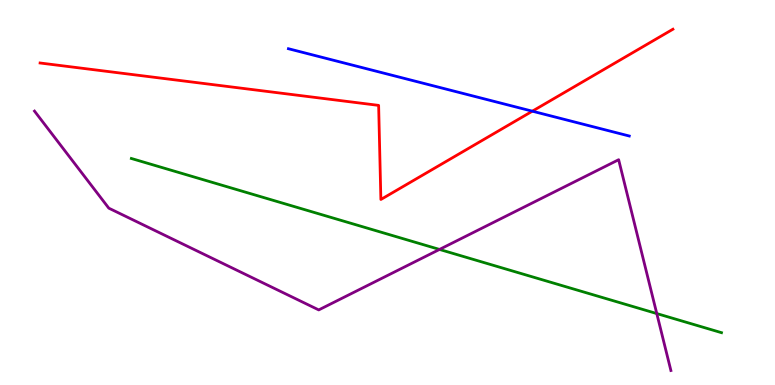[{'lines': ['blue', 'red'], 'intersections': [{'x': 6.87, 'y': 7.11}]}, {'lines': ['green', 'red'], 'intersections': []}, {'lines': ['purple', 'red'], 'intersections': []}, {'lines': ['blue', 'green'], 'intersections': []}, {'lines': ['blue', 'purple'], 'intersections': []}, {'lines': ['green', 'purple'], 'intersections': [{'x': 5.67, 'y': 3.52}, {'x': 8.47, 'y': 1.86}]}]